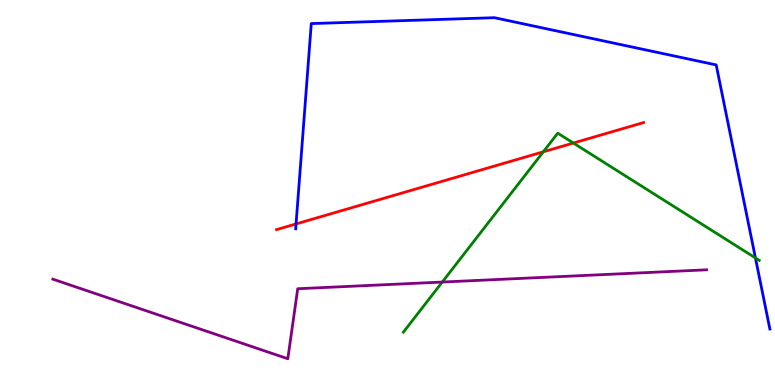[{'lines': ['blue', 'red'], 'intersections': [{'x': 3.82, 'y': 4.18}]}, {'lines': ['green', 'red'], 'intersections': [{'x': 7.01, 'y': 6.06}, {'x': 7.4, 'y': 6.28}]}, {'lines': ['purple', 'red'], 'intersections': []}, {'lines': ['blue', 'green'], 'intersections': [{'x': 9.75, 'y': 3.3}]}, {'lines': ['blue', 'purple'], 'intersections': []}, {'lines': ['green', 'purple'], 'intersections': [{'x': 5.71, 'y': 2.67}]}]